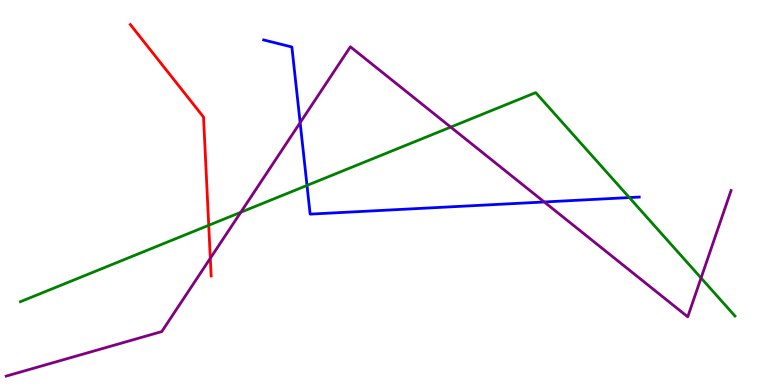[{'lines': ['blue', 'red'], 'intersections': []}, {'lines': ['green', 'red'], 'intersections': [{'x': 2.69, 'y': 4.15}]}, {'lines': ['purple', 'red'], 'intersections': [{'x': 2.71, 'y': 3.29}]}, {'lines': ['blue', 'green'], 'intersections': [{'x': 3.96, 'y': 5.18}, {'x': 8.12, 'y': 4.87}]}, {'lines': ['blue', 'purple'], 'intersections': [{'x': 3.87, 'y': 6.81}, {'x': 7.02, 'y': 4.75}]}, {'lines': ['green', 'purple'], 'intersections': [{'x': 3.11, 'y': 4.49}, {'x': 5.82, 'y': 6.7}, {'x': 9.05, 'y': 2.78}]}]